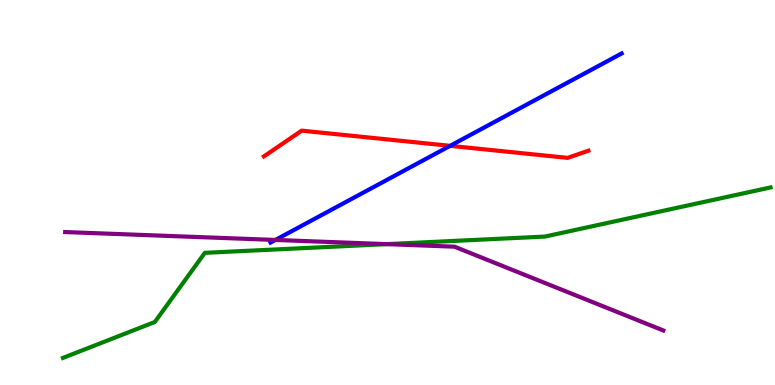[{'lines': ['blue', 'red'], 'intersections': [{'x': 5.81, 'y': 6.21}]}, {'lines': ['green', 'red'], 'intersections': []}, {'lines': ['purple', 'red'], 'intersections': []}, {'lines': ['blue', 'green'], 'intersections': []}, {'lines': ['blue', 'purple'], 'intersections': [{'x': 3.55, 'y': 3.77}]}, {'lines': ['green', 'purple'], 'intersections': [{'x': 4.99, 'y': 3.66}]}]